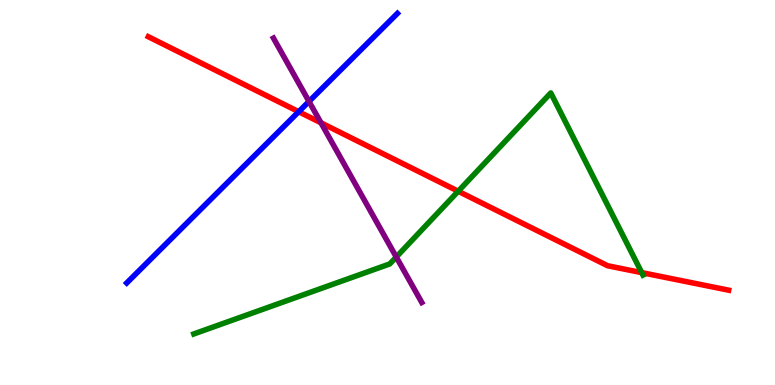[{'lines': ['blue', 'red'], 'intersections': [{'x': 3.85, 'y': 7.1}]}, {'lines': ['green', 'red'], 'intersections': [{'x': 5.91, 'y': 5.03}, {'x': 8.28, 'y': 2.92}]}, {'lines': ['purple', 'red'], 'intersections': [{'x': 4.14, 'y': 6.81}]}, {'lines': ['blue', 'green'], 'intersections': []}, {'lines': ['blue', 'purple'], 'intersections': [{'x': 3.99, 'y': 7.36}]}, {'lines': ['green', 'purple'], 'intersections': [{'x': 5.11, 'y': 3.32}]}]